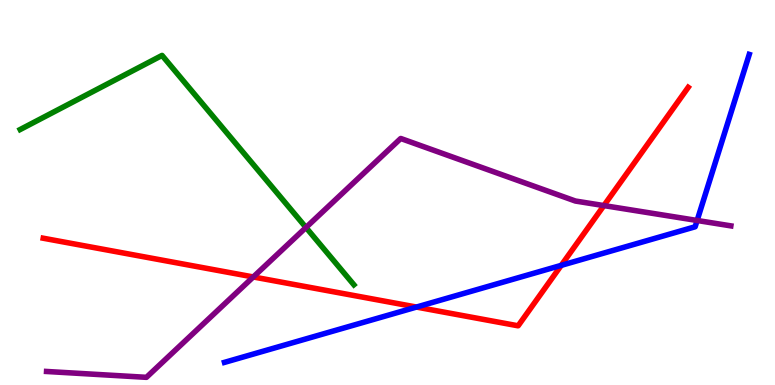[{'lines': ['blue', 'red'], 'intersections': [{'x': 5.37, 'y': 2.02}, {'x': 7.24, 'y': 3.11}]}, {'lines': ['green', 'red'], 'intersections': []}, {'lines': ['purple', 'red'], 'intersections': [{'x': 3.27, 'y': 2.81}, {'x': 7.79, 'y': 4.66}]}, {'lines': ['blue', 'green'], 'intersections': []}, {'lines': ['blue', 'purple'], 'intersections': [{'x': 9.0, 'y': 4.27}]}, {'lines': ['green', 'purple'], 'intersections': [{'x': 3.95, 'y': 4.09}]}]